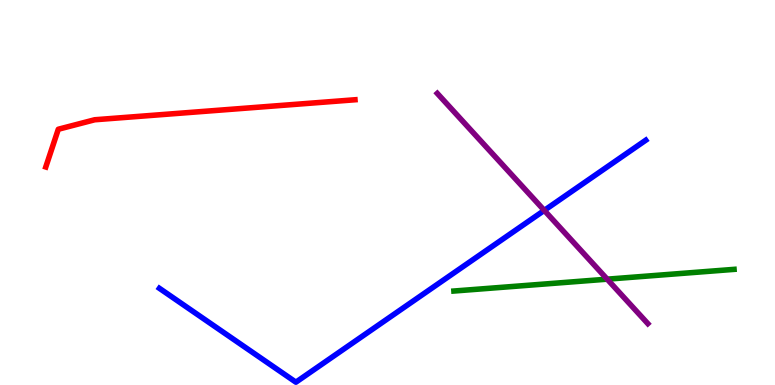[{'lines': ['blue', 'red'], 'intersections': []}, {'lines': ['green', 'red'], 'intersections': []}, {'lines': ['purple', 'red'], 'intersections': []}, {'lines': ['blue', 'green'], 'intersections': []}, {'lines': ['blue', 'purple'], 'intersections': [{'x': 7.02, 'y': 4.54}]}, {'lines': ['green', 'purple'], 'intersections': [{'x': 7.83, 'y': 2.75}]}]